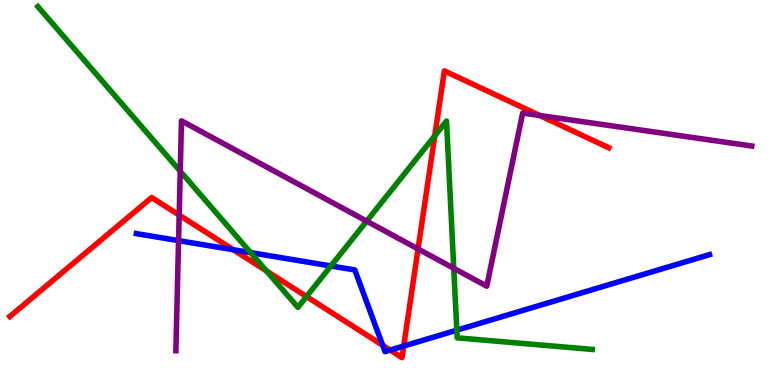[{'lines': ['blue', 'red'], 'intersections': [{'x': 3.01, 'y': 3.51}, {'x': 4.94, 'y': 1.03}, {'x': 5.03, 'y': 0.907}, {'x': 5.21, 'y': 1.01}]}, {'lines': ['green', 'red'], 'intersections': [{'x': 3.44, 'y': 2.96}, {'x': 3.96, 'y': 2.3}, {'x': 5.61, 'y': 6.47}]}, {'lines': ['purple', 'red'], 'intersections': [{'x': 2.31, 'y': 4.41}, {'x': 5.39, 'y': 3.53}, {'x': 6.97, 'y': 7.0}]}, {'lines': ['blue', 'green'], 'intersections': [{'x': 3.23, 'y': 3.44}, {'x': 4.27, 'y': 3.09}, {'x': 5.89, 'y': 1.42}]}, {'lines': ['blue', 'purple'], 'intersections': [{'x': 2.3, 'y': 3.75}]}, {'lines': ['green', 'purple'], 'intersections': [{'x': 2.33, 'y': 5.55}, {'x': 4.73, 'y': 4.26}, {'x': 5.86, 'y': 3.03}]}]